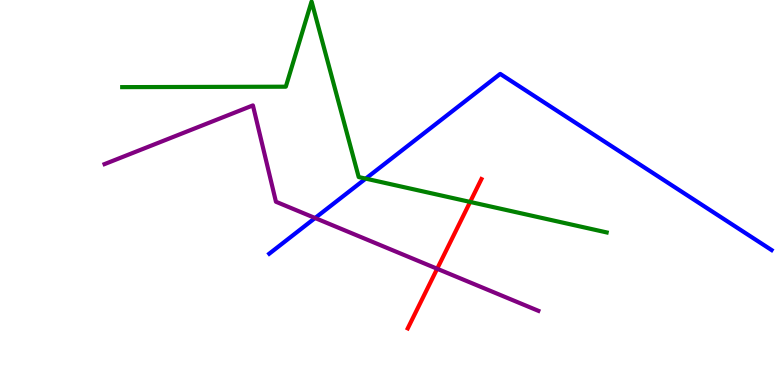[{'lines': ['blue', 'red'], 'intersections': []}, {'lines': ['green', 'red'], 'intersections': [{'x': 6.07, 'y': 4.75}]}, {'lines': ['purple', 'red'], 'intersections': [{'x': 5.64, 'y': 3.02}]}, {'lines': ['blue', 'green'], 'intersections': [{'x': 4.72, 'y': 5.36}]}, {'lines': ['blue', 'purple'], 'intersections': [{'x': 4.07, 'y': 4.34}]}, {'lines': ['green', 'purple'], 'intersections': []}]